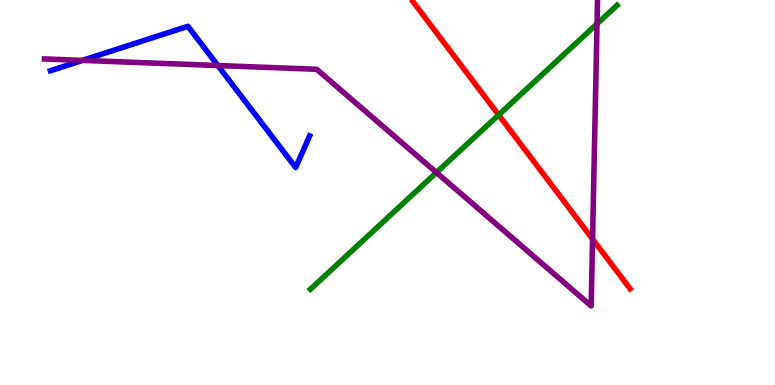[{'lines': ['blue', 'red'], 'intersections': []}, {'lines': ['green', 'red'], 'intersections': [{'x': 6.43, 'y': 7.01}]}, {'lines': ['purple', 'red'], 'intersections': [{'x': 7.65, 'y': 3.79}]}, {'lines': ['blue', 'green'], 'intersections': []}, {'lines': ['blue', 'purple'], 'intersections': [{'x': 1.06, 'y': 8.43}, {'x': 2.81, 'y': 8.3}]}, {'lines': ['green', 'purple'], 'intersections': [{'x': 5.63, 'y': 5.52}, {'x': 7.7, 'y': 9.38}]}]